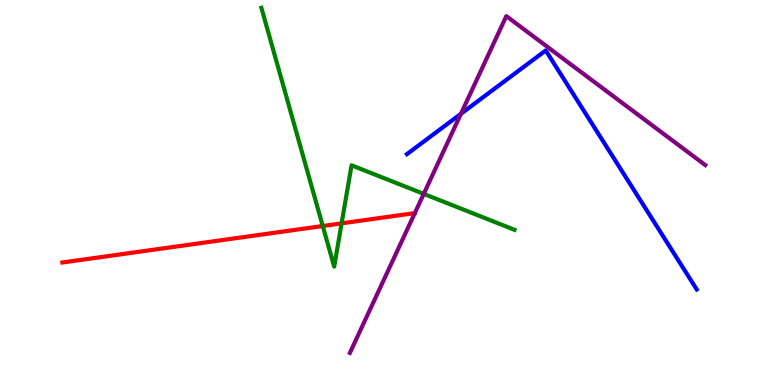[{'lines': ['blue', 'red'], 'intersections': []}, {'lines': ['green', 'red'], 'intersections': [{'x': 4.16, 'y': 4.13}, {'x': 4.41, 'y': 4.2}]}, {'lines': ['purple', 'red'], 'intersections': []}, {'lines': ['blue', 'green'], 'intersections': []}, {'lines': ['blue', 'purple'], 'intersections': [{'x': 5.95, 'y': 7.04}]}, {'lines': ['green', 'purple'], 'intersections': [{'x': 5.47, 'y': 4.96}]}]